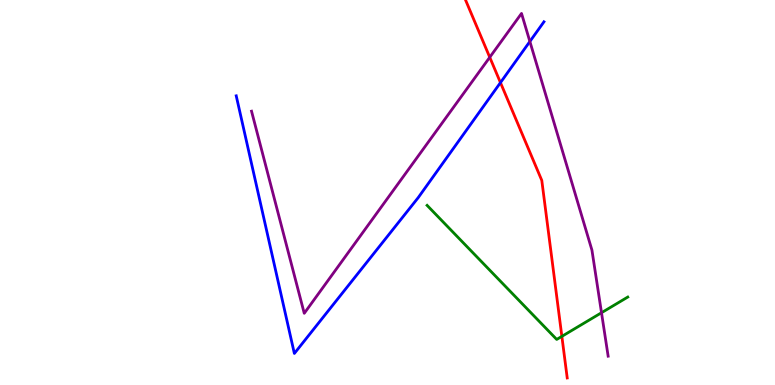[{'lines': ['blue', 'red'], 'intersections': [{'x': 6.46, 'y': 7.85}]}, {'lines': ['green', 'red'], 'intersections': [{'x': 7.25, 'y': 1.26}]}, {'lines': ['purple', 'red'], 'intersections': [{'x': 6.32, 'y': 8.51}]}, {'lines': ['blue', 'green'], 'intersections': []}, {'lines': ['blue', 'purple'], 'intersections': [{'x': 6.84, 'y': 8.92}]}, {'lines': ['green', 'purple'], 'intersections': [{'x': 7.76, 'y': 1.88}]}]